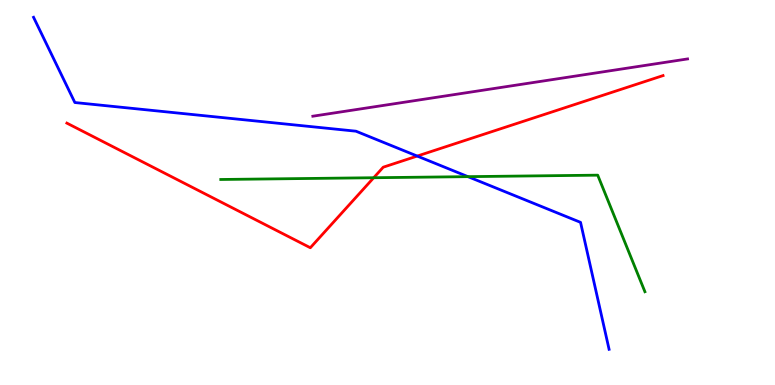[{'lines': ['blue', 'red'], 'intersections': [{'x': 5.38, 'y': 5.95}]}, {'lines': ['green', 'red'], 'intersections': [{'x': 4.82, 'y': 5.38}]}, {'lines': ['purple', 'red'], 'intersections': []}, {'lines': ['blue', 'green'], 'intersections': [{'x': 6.04, 'y': 5.41}]}, {'lines': ['blue', 'purple'], 'intersections': []}, {'lines': ['green', 'purple'], 'intersections': []}]